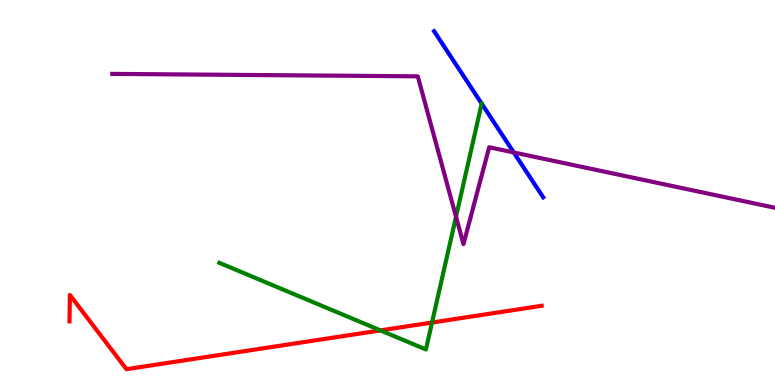[{'lines': ['blue', 'red'], 'intersections': []}, {'lines': ['green', 'red'], 'intersections': [{'x': 4.91, 'y': 1.42}, {'x': 5.57, 'y': 1.62}]}, {'lines': ['purple', 'red'], 'intersections': []}, {'lines': ['blue', 'green'], 'intersections': []}, {'lines': ['blue', 'purple'], 'intersections': [{'x': 6.63, 'y': 6.04}]}, {'lines': ['green', 'purple'], 'intersections': [{'x': 5.88, 'y': 4.37}]}]